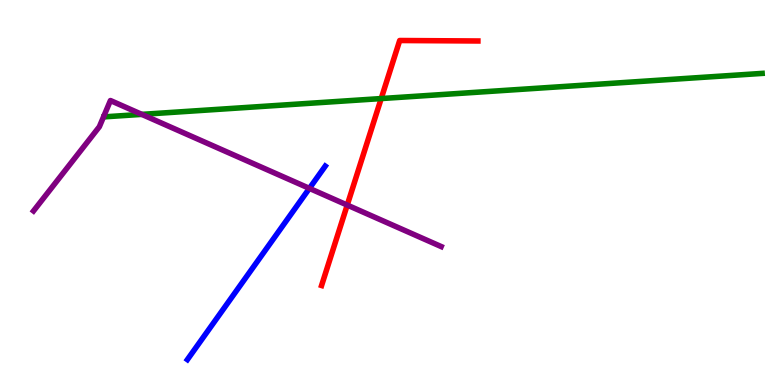[{'lines': ['blue', 'red'], 'intersections': []}, {'lines': ['green', 'red'], 'intersections': [{'x': 4.92, 'y': 7.44}]}, {'lines': ['purple', 'red'], 'intersections': [{'x': 4.48, 'y': 4.67}]}, {'lines': ['blue', 'green'], 'intersections': []}, {'lines': ['blue', 'purple'], 'intersections': [{'x': 3.99, 'y': 5.11}]}, {'lines': ['green', 'purple'], 'intersections': [{'x': 1.83, 'y': 7.03}]}]